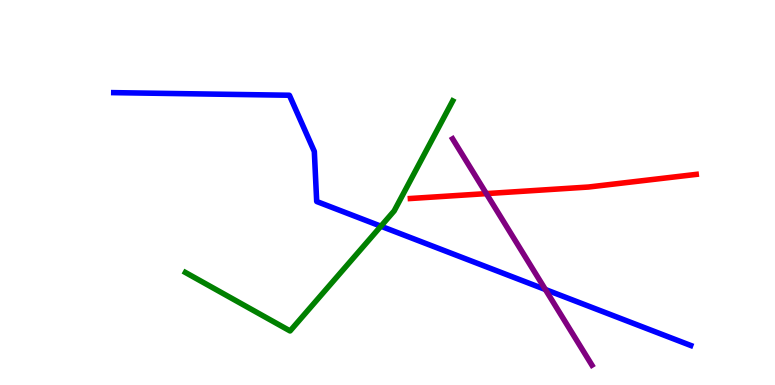[{'lines': ['blue', 'red'], 'intersections': []}, {'lines': ['green', 'red'], 'intersections': []}, {'lines': ['purple', 'red'], 'intersections': [{'x': 6.28, 'y': 4.97}]}, {'lines': ['blue', 'green'], 'intersections': [{'x': 4.91, 'y': 4.12}]}, {'lines': ['blue', 'purple'], 'intersections': [{'x': 7.04, 'y': 2.48}]}, {'lines': ['green', 'purple'], 'intersections': []}]